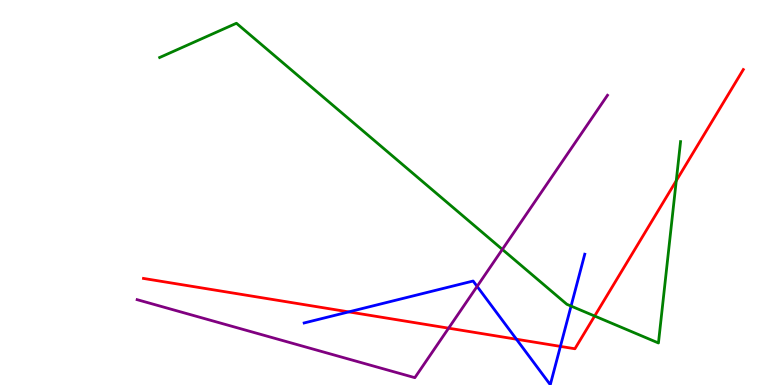[{'lines': ['blue', 'red'], 'intersections': [{'x': 4.5, 'y': 1.9}, {'x': 6.66, 'y': 1.19}, {'x': 7.23, 'y': 1.0}]}, {'lines': ['green', 'red'], 'intersections': [{'x': 7.67, 'y': 1.79}, {'x': 8.73, 'y': 5.31}]}, {'lines': ['purple', 'red'], 'intersections': [{'x': 5.79, 'y': 1.48}]}, {'lines': ['blue', 'green'], 'intersections': [{'x': 7.37, 'y': 2.05}]}, {'lines': ['blue', 'purple'], 'intersections': [{'x': 6.16, 'y': 2.56}]}, {'lines': ['green', 'purple'], 'intersections': [{'x': 6.48, 'y': 3.52}]}]